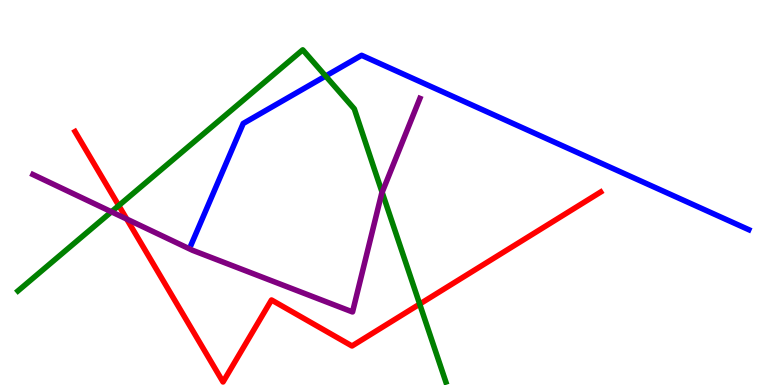[{'lines': ['blue', 'red'], 'intersections': []}, {'lines': ['green', 'red'], 'intersections': [{'x': 1.53, 'y': 4.66}, {'x': 5.42, 'y': 2.1}]}, {'lines': ['purple', 'red'], 'intersections': [{'x': 1.64, 'y': 4.31}]}, {'lines': ['blue', 'green'], 'intersections': [{'x': 4.2, 'y': 8.02}]}, {'lines': ['blue', 'purple'], 'intersections': []}, {'lines': ['green', 'purple'], 'intersections': [{'x': 1.44, 'y': 4.5}, {'x': 4.93, 'y': 5.0}]}]